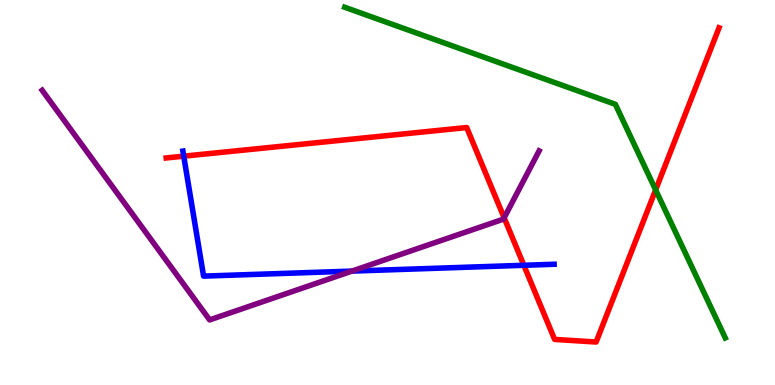[{'lines': ['blue', 'red'], 'intersections': [{'x': 2.37, 'y': 5.94}, {'x': 6.76, 'y': 3.11}]}, {'lines': ['green', 'red'], 'intersections': [{'x': 8.46, 'y': 5.07}]}, {'lines': ['purple', 'red'], 'intersections': [{'x': 6.51, 'y': 4.34}]}, {'lines': ['blue', 'green'], 'intersections': []}, {'lines': ['blue', 'purple'], 'intersections': [{'x': 4.54, 'y': 2.96}]}, {'lines': ['green', 'purple'], 'intersections': []}]